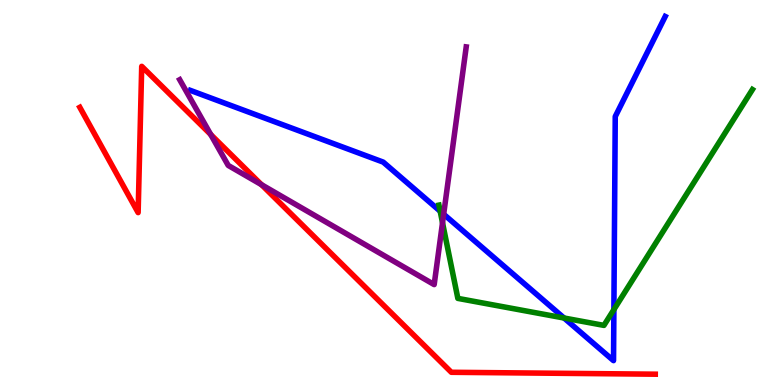[{'lines': ['blue', 'red'], 'intersections': []}, {'lines': ['green', 'red'], 'intersections': []}, {'lines': ['purple', 'red'], 'intersections': [{'x': 2.72, 'y': 6.51}, {'x': 3.37, 'y': 5.2}]}, {'lines': ['blue', 'green'], 'intersections': [{'x': 5.68, 'y': 4.51}, {'x': 7.28, 'y': 1.74}, {'x': 7.92, 'y': 1.96}]}, {'lines': ['blue', 'purple'], 'intersections': [{'x': 5.72, 'y': 4.44}]}, {'lines': ['green', 'purple'], 'intersections': [{'x': 5.71, 'y': 4.21}]}]